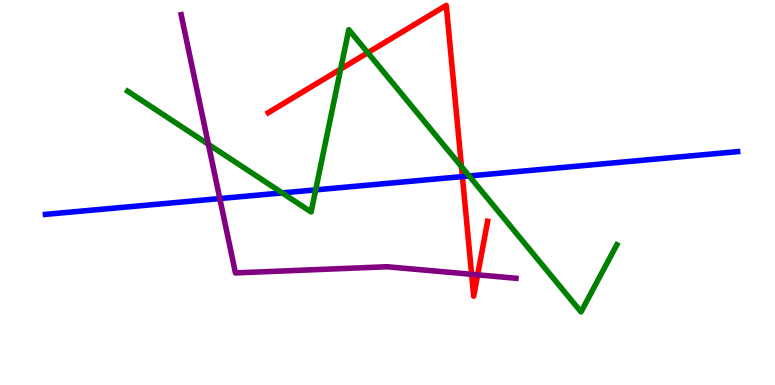[{'lines': ['blue', 'red'], 'intersections': [{'x': 5.97, 'y': 5.41}]}, {'lines': ['green', 'red'], 'intersections': [{'x': 4.4, 'y': 8.21}, {'x': 4.75, 'y': 8.63}, {'x': 5.95, 'y': 5.67}]}, {'lines': ['purple', 'red'], 'intersections': [{'x': 6.09, 'y': 2.88}, {'x': 6.16, 'y': 2.86}]}, {'lines': ['blue', 'green'], 'intersections': [{'x': 3.64, 'y': 4.99}, {'x': 4.07, 'y': 5.07}, {'x': 6.05, 'y': 5.43}]}, {'lines': ['blue', 'purple'], 'intersections': [{'x': 2.84, 'y': 4.84}]}, {'lines': ['green', 'purple'], 'intersections': [{'x': 2.69, 'y': 6.25}]}]